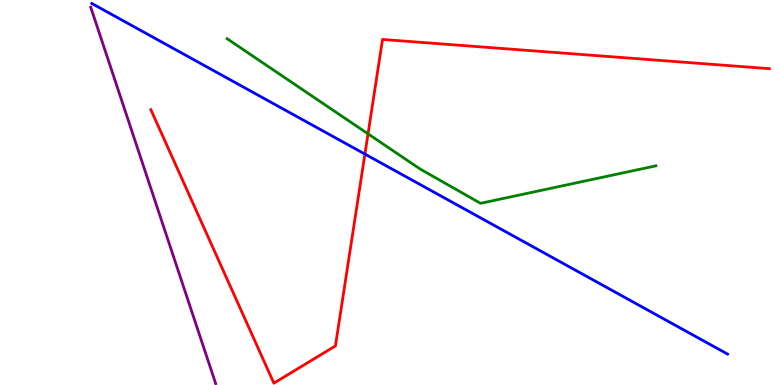[{'lines': ['blue', 'red'], 'intersections': [{'x': 4.71, 'y': 6.0}]}, {'lines': ['green', 'red'], 'intersections': [{'x': 4.75, 'y': 6.52}]}, {'lines': ['purple', 'red'], 'intersections': []}, {'lines': ['blue', 'green'], 'intersections': []}, {'lines': ['blue', 'purple'], 'intersections': []}, {'lines': ['green', 'purple'], 'intersections': []}]